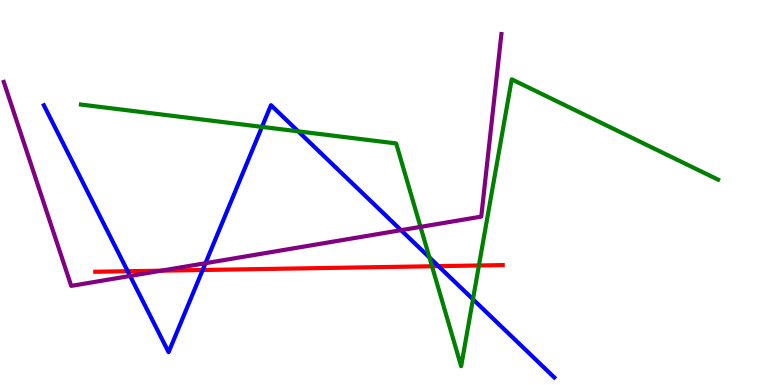[{'lines': ['blue', 'red'], 'intersections': [{'x': 1.65, 'y': 2.96}, {'x': 2.61, 'y': 2.99}, {'x': 5.66, 'y': 3.09}]}, {'lines': ['green', 'red'], 'intersections': [{'x': 5.57, 'y': 3.08}, {'x': 6.18, 'y': 3.1}]}, {'lines': ['purple', 'red'], 'intersections': [{'x': 2.08, 'y': 2.97}]}, {'lines': ['blue', 'green'], 'intersections': [{'x': 3.38, 'y': 6.7}, {'x': 3.85, 'y': 6.59}, {'x': 5.54, 'y': 3.31}, {'x': 6.1, 'y': 2.23}]}, {'lines': ['blue', 'purple'], 'intersections': [{'x': 1.68, 'y': 2.83}, {'x': 2.65, 'y': 3.16}, {'x': 5.17, 'y': 4.02}]}, {'lines': ['green', 'purple'], 'intersections': [{'x': 5.43, 'y': 4.11}]}]